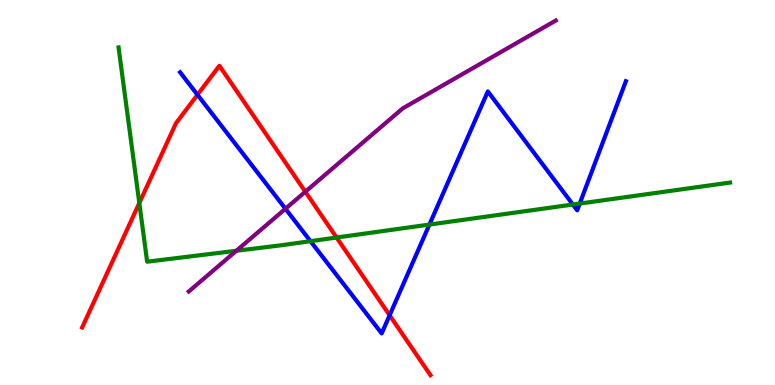[{'lines': ['blue', 'red'], 'intersections': [{'x': 2.55, 'y': 7.54}, {'x': 5.03, 'y': 1.81}]}, {'lines': ['green', 'red'], 'intersections': [{'x': 1.8, 'y': 4.73}, {'x': 4.34, 'y': 3.83}]}, {'lines': ['purple', 'red'], 'intersections': [{'x': 3.94, 'y': 5.02}]}, {'lines': ['blue', 'green'], 'intersections': [{'x': 4.01, 'y': 3.74}, {'x': 5.54, 'y': 4.17}, {'x': 7.39, 'y': 4.69}, {'x': 7.48, 'y': 4.71}]}, {'lines': ['blue', 'purple'], 'intersections': [{'x': 3.68, 'y': 4.58}]}, {'lines': ['green', 'purple'], 'intersections': [{'x': 3.05, 'y': 3.49}]}]